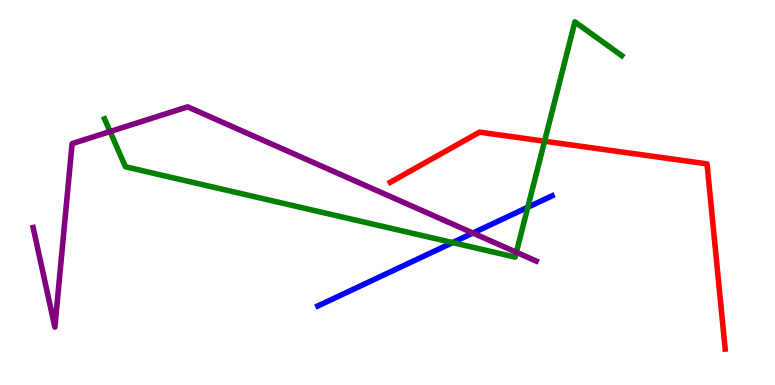[{'lines': ['blue', 'red'], 'intersections': []}, {'lines': ['green', 'red'], 'intersections': [{'x': 7.03, 'y': 6.33}]}, {'lines': ['purple', 'red'], 'intersections': []}, {'lines': ['blue', 'green'], 'intersections': [{'x': 5.84, 'y': 3.7}, {'x': 6.81, 'y': 4.62}]}, {'lines': ['blue', 'purple'], 'intersections': [{'x': 6.1, 'y': 3.95}]}, {'lines': ['green', 'purple'], 'intersections': [{'x': 1.42, 'y': 6.58}, {'x': 6.66, 'y': 3.45}]}]